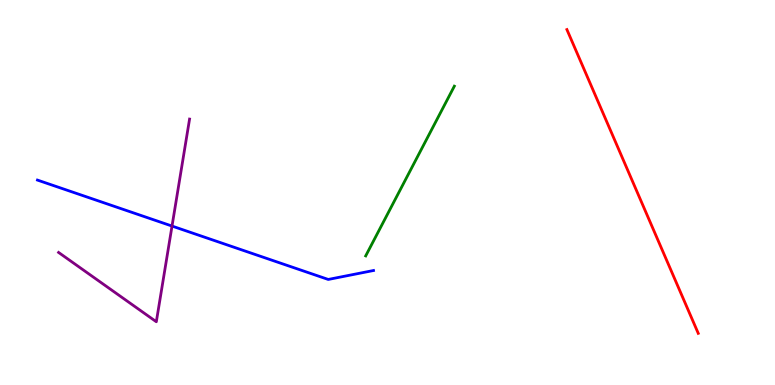[{'lines': ['blue', 'red'], 'intersections': []}, {'lines': ['green', 'red'], 'intersections': []}, {'lines': ['purple', 'red'], 'intersections': []}, {'lines': ['blue', 'green'], 'intersections': []}, {'lines': ['blue', 'purple'], 'intersections': [{'x': 2.22, 'y': 4.13}]}, {'lines': ['green', 'purple'], 'intersections': []}]